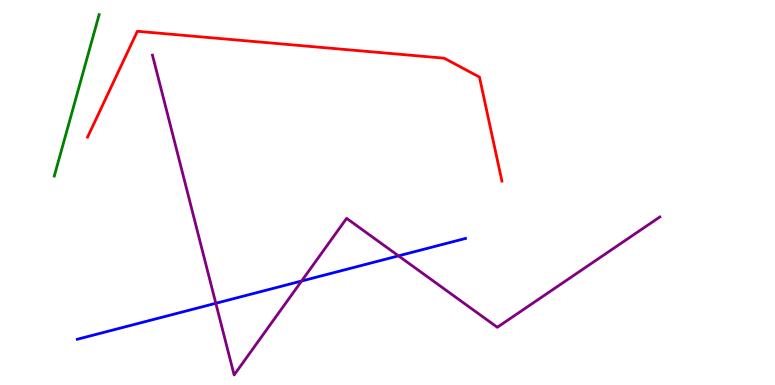[{'lines': ['blue', 'red'], 'intersections': []}, {'lines': ['green', 'red'], 'intersections': []}, {'lines': ['purple', 'red'], 'intersections': []}, {'lines': ['blue', 'green'], 'intersections': []}, {'lines': ['blue', 'purple'], 'intersections': [{'x': 2.78, 'y': 2.12}, {'x': 3.89, 'y': 2.7}, {'x': 5.14, 'y': 3.35}]}, {'lines': ['green', 'purple'], 'intersections': []}]